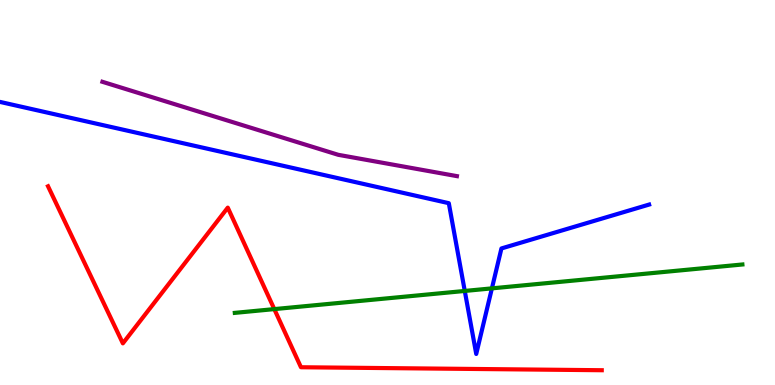[{'lines': ['blue', 'red'], 'intersections': []}, {'lines': ['green', 'red'], 'intersections': [{'x': 3.54, 'y': 1.97}]}, {'lines': ['purple', 'red'], 'intersections': []}, {'lines': ['blue', 'green'], 'intersections': [{'x': 6.0, 'y': 2.44}, {'x': 6.35, 'y': 2.51}]}, {'lines': ['blue', 'purple'], 'intersections': []}, {'lines': ['green', 'purple'], 'intersections': []}]